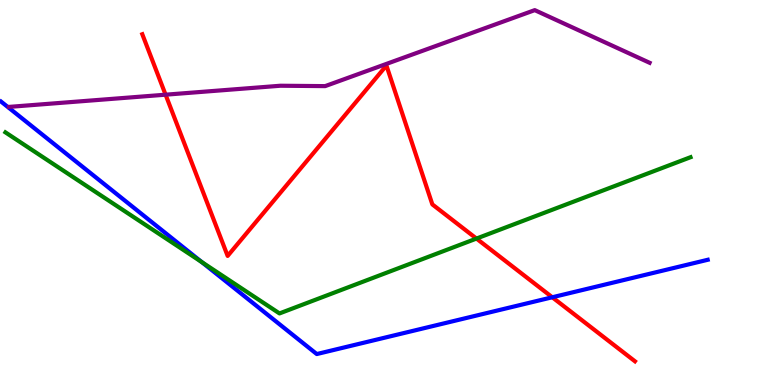[{'lines': ['blue', 'red'], 'intersections': [{'x': 7.13, 'y': 2.28}]}, {'lines': ['green', 'red'], 'intersections': [{'x': 6.15, 'y': 3.8}]}, {'lines': ['purple', 'red'], 'intersections': [{'x': 2.14, 'y': 7.54}]}, {'lines': ['blue', 'green'], 'intersections': [{'x': 2.6, 'y': 3.19}]}, {'lines': ['blue', 'purple'], 'intersections': []}, {'lines': ['green', 'purple'], 'intersections': []}]